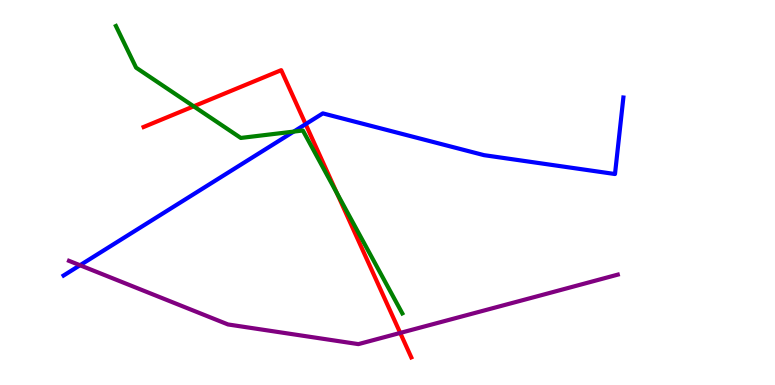[{'lines': ['blue', 'red'], 'intersections': [{'x': 3.94, 'y': 6.78}]}, {'lines': ['green', 'red'], 'intersections': [{'x': 2.5, 'y': 7.24}, {'x': 4.35, 'y': 4.99}]}, {'lines': ['purple', 'red'], 'intersections': [{'x': 5.16, 'y': 1.35}]}, {'lines': ['blue', 'green'], 'intersections': [{'x': 3.79, 'y': 6.58}]}, {'lines': ['blue', 'purple'], 'intersections': [{'x': 1.03, 'y': 3.11}]}, {'lines': ['green', 'purple'], 'intersections': []}]